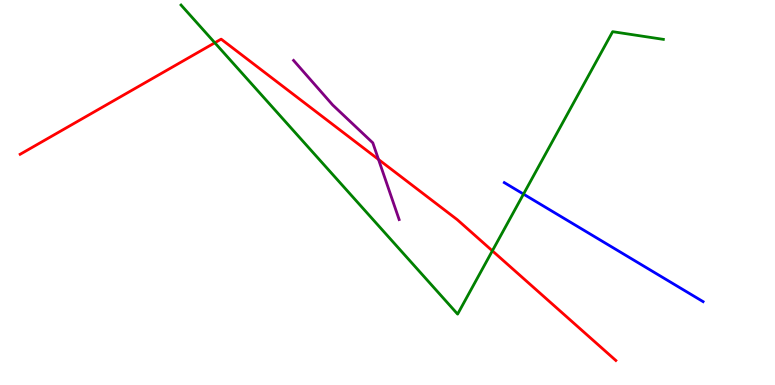[{'lines': ['blue', 'red'], 'intersections': []}, {'lines': ['green', 'red'], 'intersections': [{'x': 2.77, 'y': 8.89}, {'x': 6.35, 'y': 3.48}]}, {'lines': ['purple', 'red'], 'intersections': [{'x': 4.88, 'y': 5.86}]}, {'lines': ['blue', 'green'], 'intersections': [{'x': 6.75, 'y': 4.96}]}, {'lines': ['blue', 'purple'], 'intersections': []}, {'lines': ['green', 'purple'], 'intersections': []}]